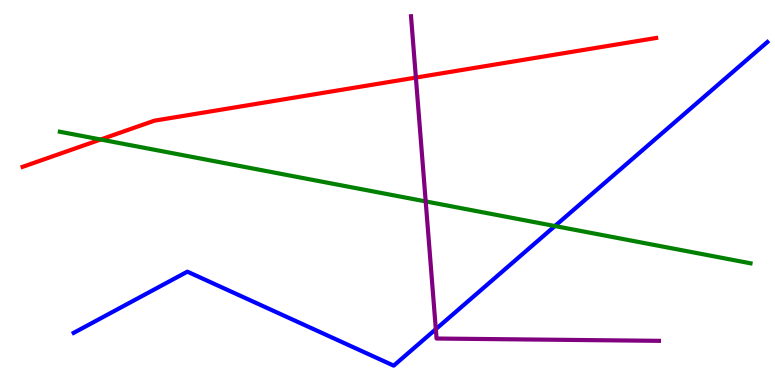[{'lines': ['blue', 'red'], 'intersections': []}, {'lines': ['green', 'red'], 'intersections': [{'x': 1.3, 'y': 6.38}]}, {'lines': ['purple', 'red'], 'intersections': [{'x': 5.37, 'y': 7.99}]}, {'lines': ['blue', 'green'], 'intersections': [{'x': 7.16, 'y': 4.13}]}, {'lines': ['blue', 'purple'], 'intersections': [{'x': 5.62, 'y': 1.45}]}, {'lines': ['green', 'purple'], 'intersections': [{'x': 5.49, 'y': 4.77}]}]